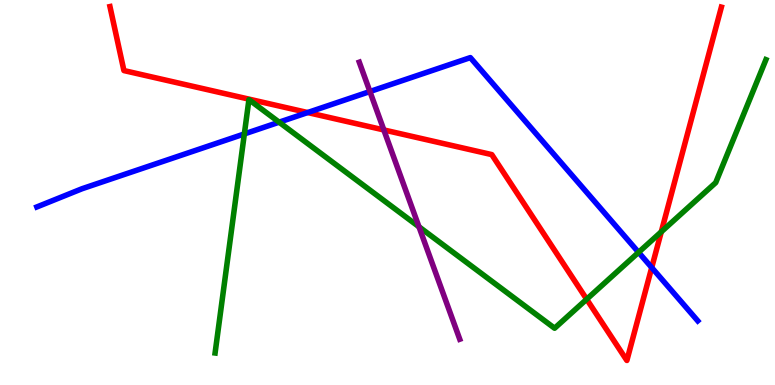[{'lines': ['blue', 'red'], 'intersections': [{'x': 3.97, 'y': 7.08}, {'x': 8.41, 'y': 3.05}]}, {'lines': ['green', 'red'], 'intersections': [{'x': 7.57, 'y': 2.23}, {'x': 8.53, 'y': 3.98}]}, {'lines': ['purple', 'red'], 'intersections': [{'x': 4.95, 'y': 6.62}]}, {'lines': ['blue', 'green'], 'intersections': [{'x': 3.15, 'y': 6.52}, {'x': 3.6, 'y': 6.83}, {'x': 8.24, 'y': 3.45}]}, {'lines': ['blue', 'purple'], 'intersections': [{'x': 4.77, 'y': 7.62}]}, {'lines': ['green', 'purple'], 'intersections': [{'x': 5.41, 'y': 4.11}]}]